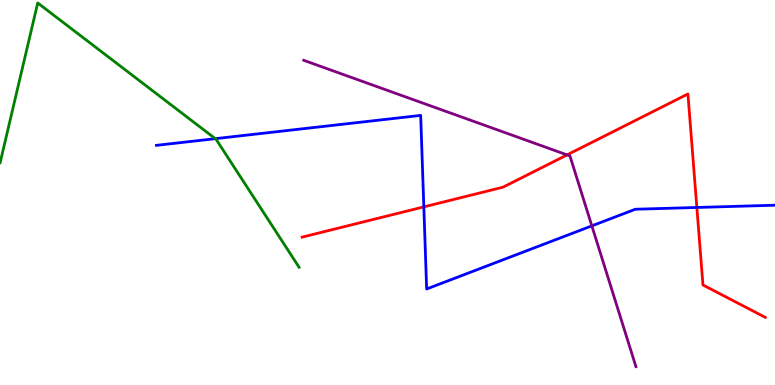[{'lines': ['blue', 'red'], 'intersections': [{'x': 5.47, 'y': 4.63}, {'x': 8.99, 'y': 4.61}]}, {'lines': ['green', 'red'], 'intersections': []}, {'lines': ['purple', 'red'], 'intersections': [{'x': 7.32, 'y': 5.98}]}, {'lines': ['blue', 'green'], 'intersections': [{'x': 2.78, 'y': 6.4}]}, {'lines': ['blue', 'purple'], 'intersections': [{'x': 7.64, 'y': 4.13}]}, {'lines': ['green', 'purple'], 'intersections': []}]